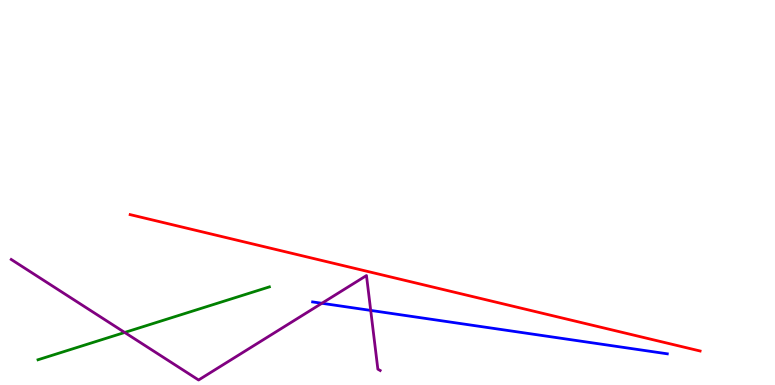[{'lines': ['blue', 'red'], 'intersections': []}, {'lines': ['green', 'red'], 'intersections': []}, {'lines': ['purple', 'red'], 'intersections': []}, {'lines': ['blue', 'green'], 'intersections': []}, {'lines': ['blue', 'purple'], 'intersections': [{'x': 4.15, 'y': 2.12}, {'x': 4.78, 'y': 1.94}]}, {'lines': ['green', 'purple'], 'intersections': [{'x': 1.61, 'y': 1.36}]}]